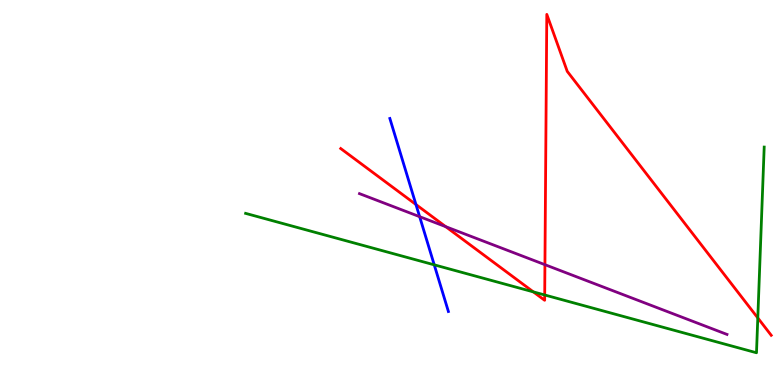[{'lines': ['blue', 'red'], 'intersections': [{'x': 5.37, 'y': 4.69}]}, {'lines': ['green', 'red'], 'intersections': [{'x': 6.88, 'y': 2.42}, {'x': 7.03, 'y': 2.34}, {'x': 9.78, 'y': 1.74}]}, {'lines': ['purple', 'red'], 'intersections': [{'x': 5.75, 'y': 4.11}, {'x': 7.03, 'y': 3.13}]}, {'lines': ['blue', 'green'], 'intersections': [{'x': 5.6, 'y': 3.12}]}, {'lines': ['blue', 'purple'], 'intersections': [{'x': 5.41, 'y': 4.37}]}, {'lines': ['green', 'purple'], 'intersections': []}]